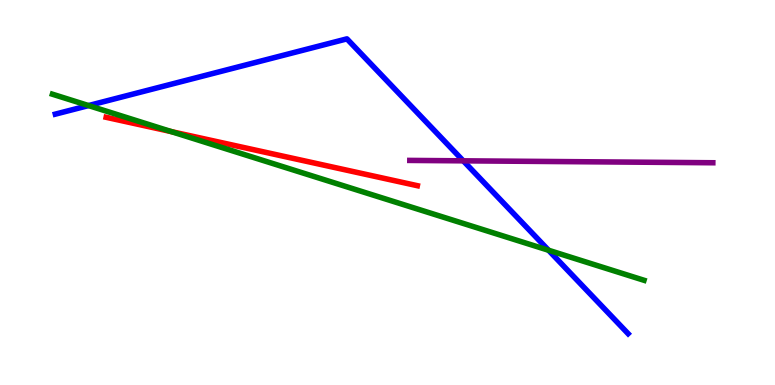[{'lines': ['blue', 'red'], 'intersections': []}, {'lines': ['green', 'red'], 'intersections': [{'x': 2.21, 'y': 6.58}]}, {'lines': ['purple', 'red'], 'intersections': []}, {'lines': ['blue', 'green'], 'intersections': [{'x': 1.14, 'y': 7.26}, {'x': 7.08, 'y': 3.5}]}, {'lines': ['blue', 'purple'], 'intersections': [{'x': 5.98, 'y': 5.82}]}, {'lines': ['green', 'purple'], 'intersections': []}]